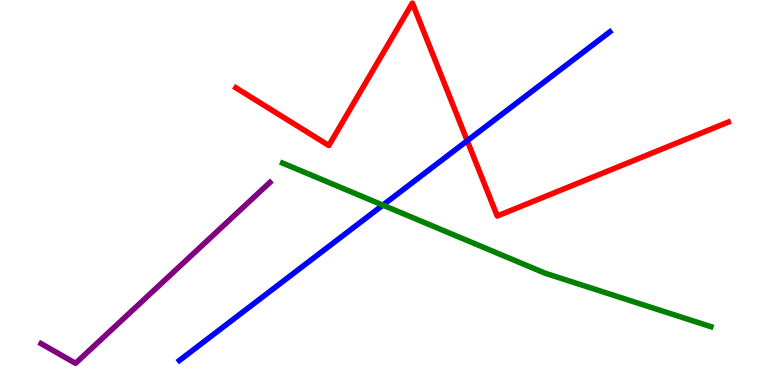[{'lines': ['blue', 'red'], 'intersections': [{'x': 6.03, 'y': 6.34}]}, {'lines': ['green', 'red'], 'intersections': []}, {'lines': ['purple', 'red'], 'intersections': []}, {'lines': ['blue', 'green'], 'intersections': [{'x': 4.94, 'y': 4.67}]}, {'lines': ['blue', 'purple'], 'intersections': []}, {'lines': ['green', 'purple'], 'intersections': []}]